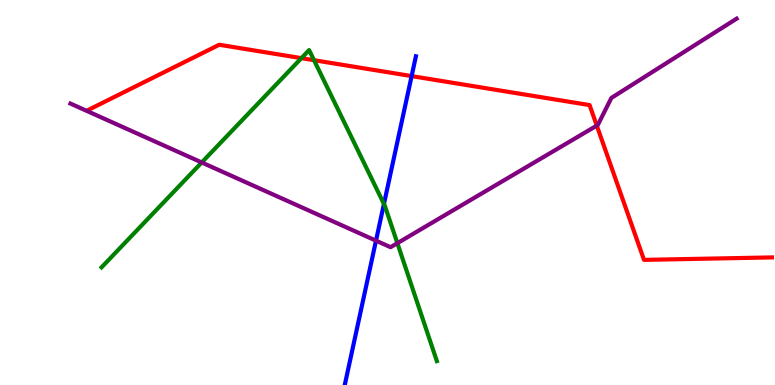[{'lines': ['blue', 'red'], 'intersections': [{'x': 5.31, 'y': 8.02}]}, {'lines': ['green', 'red'], 'intersections': [{'x': 3.89, 'y': 8.49}, {'x': 4.05, 'y': 8.44}]}, {'lines': ['purple', 'red'], 'intersections': [{'x': 7.7, 'y': 6.74}]}, {'lines': ['blue', 'green'], 'intersections': [{'x': 4.95, 'y': 4.7}]}, {'lines': ['blue', 'purple'], 'intersections': [{'x': 4.85, 'y': 3.75}]}, {'lines': ['green', 'purple'], 'intersections': [{'x': 2.6, 'y': 5.78}, {'x': 5.13, 'y': 3.68}]}]